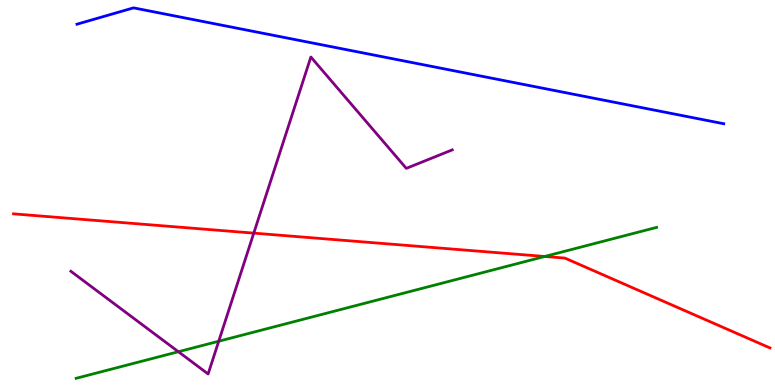[{'lines': ['blue', 'red'], 'intersections': []}, {'lines': ['green', 'red'], 'intersections': [{'x': 7.03, 'y': 3.34}]}, {'lines': ['purple', 'red'], 'intersections': [{'x': 3.27, 'y': 3.94}]}, {'lines': ['blue', 'green'], 'intersections': []}, {'lines': ['blue', 'purple'], 'intersections': []}, {'lines': ['green', 'purple'], 'intersections': [{'x': 2.3, 'y': 0.864}, {'x': 2.82, 'y': 1.14}]}]